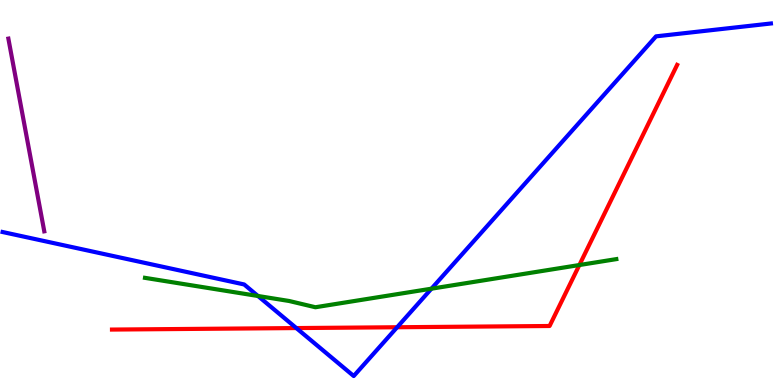[{'lines': ['blue', 'red'], 'intersections': [{'x': 3.82, 'y': 1.48}, {'x': 5.12, 'y': 1.5}]}, {'lines': ['green', 'red'], 'intersections': [{'x': 7.48, 'y': 3.12}]}, {'lines': ['purple', 'red'], 'intersections': []}, {'lines': ['blue', 'green'], 'intersections': [{'x': 3.33, 'y': 2.31}, {'x': 5.57, 'y': 2.5}]}, {'lines': ['blue', 'purple'], 'intersections': []}, {'lines': ['green', 'purple'], 'intersections': []}]